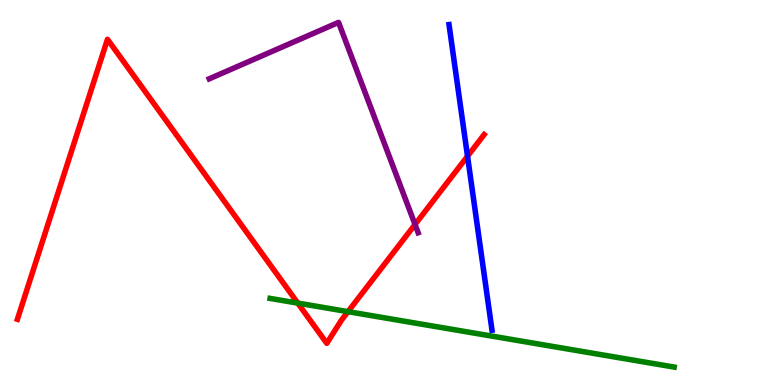[{'lines': ['blue', 'red'], 'intersections': [{'x': 6.03, 'y': 5.94}]}, {'lines': ['green', 'red'], 'intersections': [{'x': 3.84, 'y': 2.13}, {'x': 4.49, 'y': 1.91}]}, {'lines': ['purple', 'red'], 'intersections': [{'x': 5.36, 'y': 4.17}]}, {'lines': ['blue', 'green'], 'intersections': []}, {'lines': ['blue', 'purple'], 'intersections': []}, {'lines': ['green', 'purple'], 'intersections': []}]